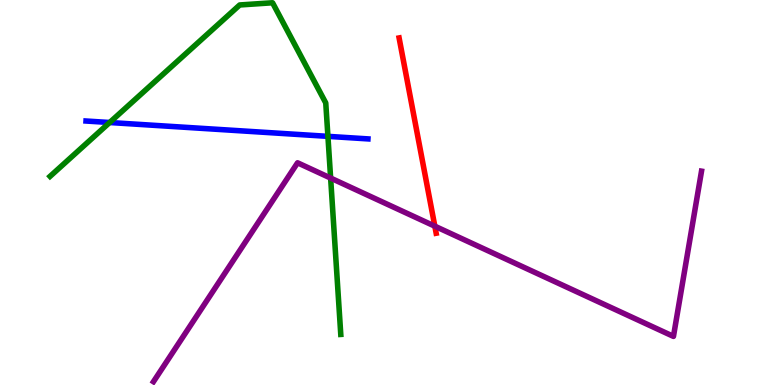[{'lines': ['blue', 'red'], 'intersections': []}, {'lines': ['green', 'red'], 'intersections': []}, {'lines': ['purple', 'red'], 'intersections': [{'x': 5.61, 'y': 4.12}]}, {'lines': ['blue', 'green'], 'intersections': [{'x': 1.41, 'y': 6.82}, {'x': 4.23, 'y': 6.46}]}, {'lines': ['blue', 'purple'], 'intersections': []}, {'lines': ['green', 'purple'], 'intersections': [{'x': 4.27, 'y': 5.37}]}]